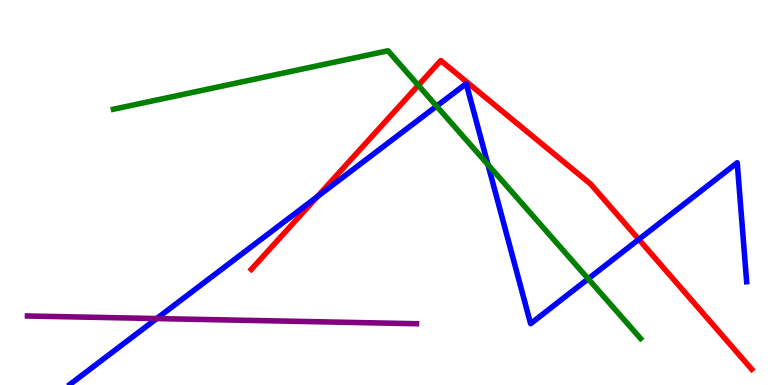[{'lines': ['blue', 'red'], 'intersections': [{'x': 4.09, 'y': 4.89}, {'x': 8.24, 'y': 3.78}]}, {'lines': ['green', 'red'], 'intersections': [{'x': 5.4, 'y': 7.78}]}, {'lines': ['purple', 'red'], 'intersections': []}, {'lines': ['blue', 'green'], 'intersections': [{'x': 5.63, 'y': 7.24}, {'x': 6.3, 'y': 5.72}, {'x': 7.59, 'y': 2.76}]}, {'lines': ['blue', 'purple'], 'intersections': [{'x': 2.02, 'y': 1.73}]}, {'lines': ['green', 'purple'], 'intersections': []}]